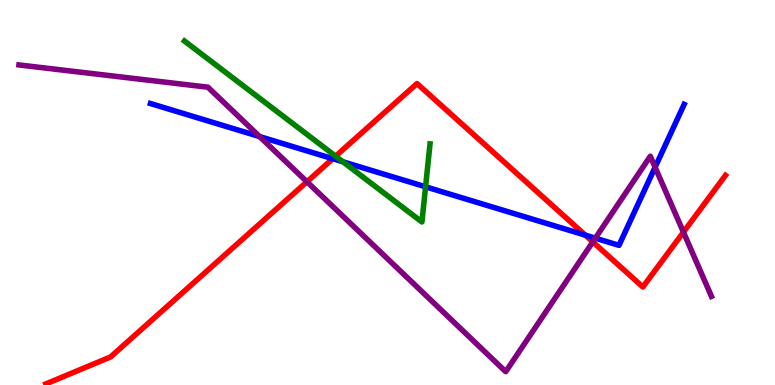[{'lines': ['blue', 'red'], 'intersections': [{'x': 4.29, 'y': 5.88}, {'x': 7.55, 'y': 3.89}]}, {'lines': ['green', 'red'], 'intersections': [{'x': 4.33, 'y': 5.94}]}, {'lines': ['purple', 'red'], 'intersections': [{'x': 3.96, 'y': 5.28}, {'x': 7.65, 'y': 3.72}, {'x': 8.82, 'y': 3.97}]}, {'lines': ['blue', 'green'], 'intersections': [{'x': 4.43, 'y': 5.8}, {'x': 5.49, 'y': 5.15}]}, {'lines': ['blue', 'purple'], 'intersections': [{'x': 3.35, 'y': 6.45}, {'x': 7.68, 'y': 3.81}, {'x': 8.45, 'y': 5.66}]}, {'lines': ['green', 'purple'], 'intersections': []}]